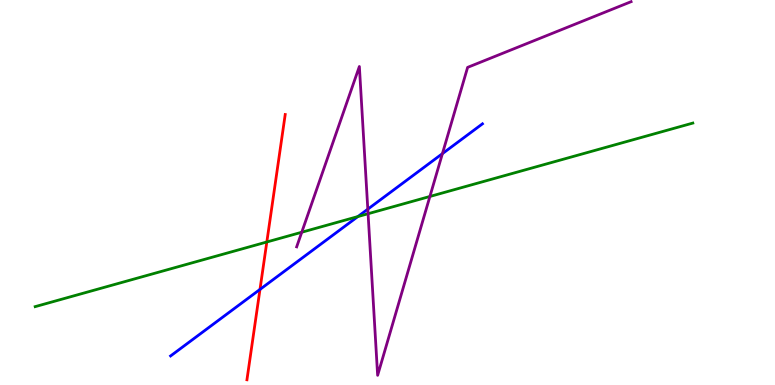[{'lines': ['blue', 'red'], 'intersections': [{'x': 3.35, 'y': 2.48}]}, {'lines': ['green', 'red'], 'intersections': [{'x': 3.44, 'y': 3.71}]}, {'lines': ['purple', 'red'], 'intersections': []}, {'lines': ['blue', 'green'], 'intersections': [{'x': 4.62, 'y': 4.37}]}, {'lines': ['blue', 'purple'], 'intersections': [{'x': 4.75, 'y': 4.57}, {'x': 5.71, 'y': 6.01}]}, {'lines': ['green', 'purple'], 'intersections': [{'x': 3.89, 'y': 3.97}, {'x': 4.75, 'y': 4.45}, {'x': 5.55, 'y': 4.9}]}]